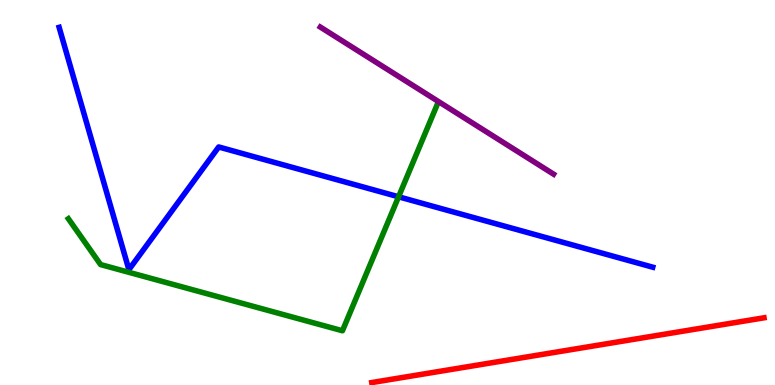[{'lines': ['blue', 'red'], 'intersections': []}, {'lines': ['green', 'red'], 'intersections': []}, {'lines': ['purple', 'red'], 'intersections': []}, {'lines': ['blue', 'green'], 'intersections': [{'x': 5.14, 'y': 4.89}]}, {'lines': ['blue', 'purple'], 'intersections': []}, {'lines': ['green', 'purple'], 'intersections': []}]